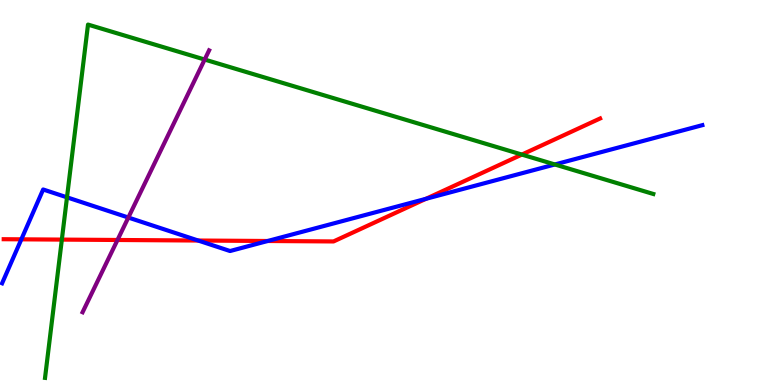[{'lines': ['blue', 'red'], 'intersections': [{'x': 0.275, 'y': 3.78}, {'x': 2.56, 'y': 3.75}, {'x': 3.45, 'y': 3.74}, {'x': 5.5, 'y': 4.84}]}, {'lines': ['green', 'red'], 'intersections': [{'x': 0.798, 'y': 3.78}, {'x': 6.73, 'y': 5.98}]}, {'lines': ['purple', 'red'], 'intersections': [{'x': 1.52, 'y': 3.77}]}, {'lines': ['blue', 'green'], 'intersections': [{'x': 0.864, 'y': 4.87}, {'x': 7.16, 'y': 5.73}]}, {'lines': ['blue', 'purple'], 'intersections': [{'x': 1.66, 'y': 4.35}]}, {'lines': ['green', 'purple'], 'intersections': [{'x': 2.64, 'y': 8.45}]}]